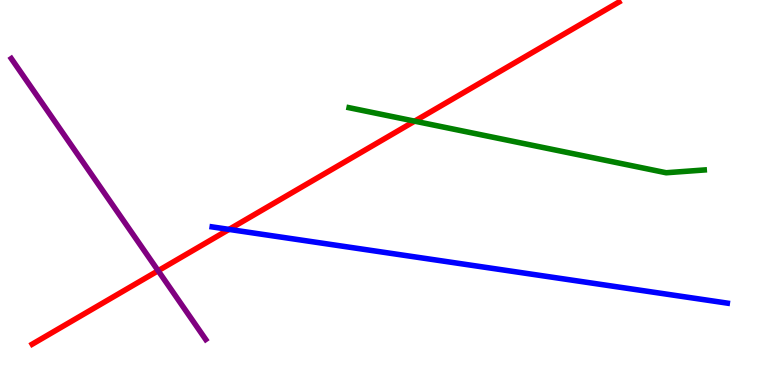[{'lines': ['blue', 'red'], 'intersections': [{'x': 2.96, 'y': 4.04}]}, {'lines': ['green', 'red'], 'intersections': [{'x': 5.35, 'y': 6.85}]}, {'lines': ['purple', 'red'], 'intersections': [{'x': 2.04, 'y': 2.97}]}, {'lines': ['blue', 'green'], 'intersections': []}, {'lines': ['blue', 'purple'], 'intersections': []}, {'lines': ['green', 'purple'], 'intersections': []}]